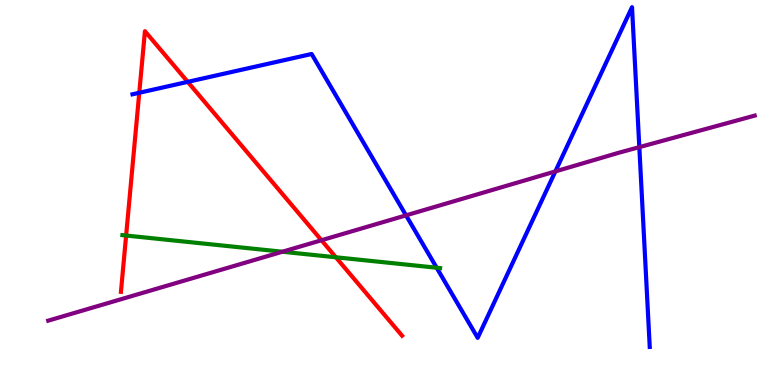[{'lines': ['blue', 'red'], 'intersections': [{'x': 1.8, 'y': 7.59}, {'x': 2.42, 'y': 7.87}]}, {'lines': ['green', 'red'], 'intersections': [{'x': 1.63, 'y': 3.88}, {'x': 4.33, 'y': 3.32}]}, {'lines': ['purple', 'red'], 'intersections': [{'x': 4.15, 'y': 3.76}]}, {'lines': ['blue', 'green'], 'intersections': [{'x': 5.63, 'y': 3.05}]}, {'lines': ['blue', 'purple'], 'intersections': [{'x': 5.24, 'y': 4.41}, {'x': 7.17, 'y': 5.55}, {'x': 8.25, 'y': 6.18}]}, {'lines': ['green', 'purple'], 'intersections': [{'x': 3.64, 'y': 3.46}]}]